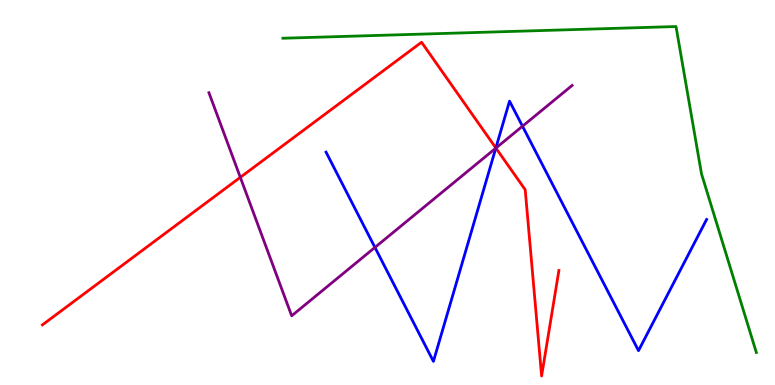[{'lines': ['blue', 'red'], 'intersections': [{'x': 6.4, 'y': 6.16}]}, {'lines': ['green', 'red'], 'intersections': []}, {'lines': ['purple', 'red'], 'intersections': [{'x': 3.1, 'y': 5.39}, {'x': 6.4, 'y': 6.15}]}, {'lines': ['blue', 'green'], 'intersections': []}, {'lines': ['blue', 'purple'], 'intersections': [{'x': 4.84, 'y': 3.57}, {'x': 6.4, 'y': 6.15}, {'x': 6.74, 'y': 6.72}]}, {'lines': ['green', 'purple'], 'intersections': []}]